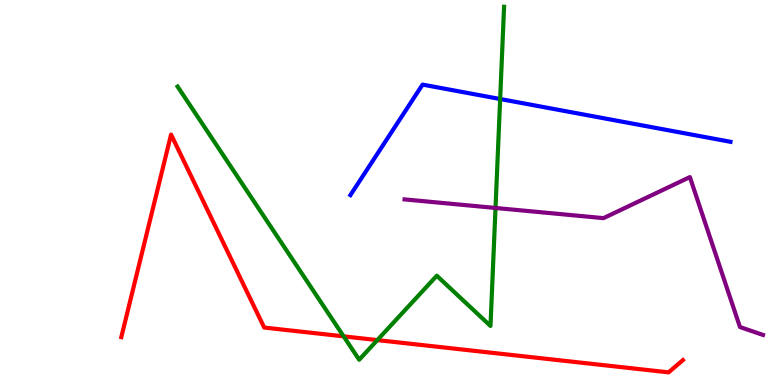[{'lines': ['blue', 'red'], 'intersections': []}, {'lines': ['green', 'red'], 'intersections': [{'x': 4.43, 'y': 1.26}, {'x': 4.87, 'y': 1.17}]}, {'lines': ['purple', 'red'], 'intersections': []}, {'lines': ['blue', 'green'], 'intersections': [{'x': 6.45, 'y': 7.43}]}, {'lines': ['blue', 'purple'], 'intersections': []}, {'lines': ['green', 'purple'], 'intersections': [{'x': 6.39, 'y': 4.6}]}]